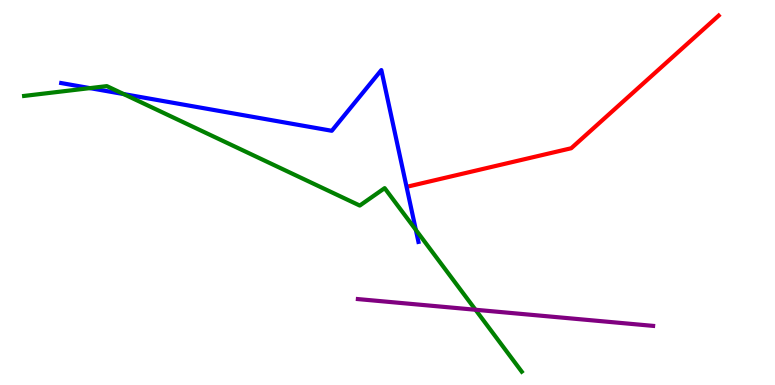[{'lines': ['blue', 'red'], 'intersections': []}, {'lines': ['green', 'red'], 'intersections': []}, {'lines': ['purple', 'red'], 'intersections': []}, {'lines': ['blue', 'green'], 'intersections': [{'x': 1.16, 'y': 7.71}, {'x': 1.6, 'y': 7.56}, {'x': 5.37, 'y': 4.03}]}, {'lines': ['blue', 'purple'], 'intersections': []}, {'lines': ['green', 'purple'], 'intersections': [{'x': 6.14, 'y': 1.95}]}]